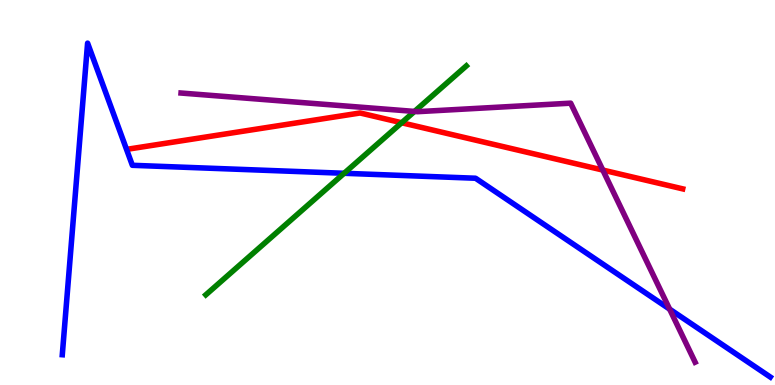[{'lines': ['blue', 'red'], 'intersections': []}, {'lines': ['green', 'red'], 'intersections': [{'x': 5.18, 'y': 6.81}]}, {'lines': ['purple', 'red'], 'intersections': [{'x': 7.78, 'y': 5.58}]}, {'lines': ['blue', 'green'], 'intersections': [{'x': 4.44, 'y': 5.5}]}, {'lines': ['blue', 'purple'], 'intersections': [{'x': 8.64, 'y': 1.97}]}, {'lines': ['green', 'purple'], 'intersections': [{'x': 5.35, 'y': 7.11}]}]